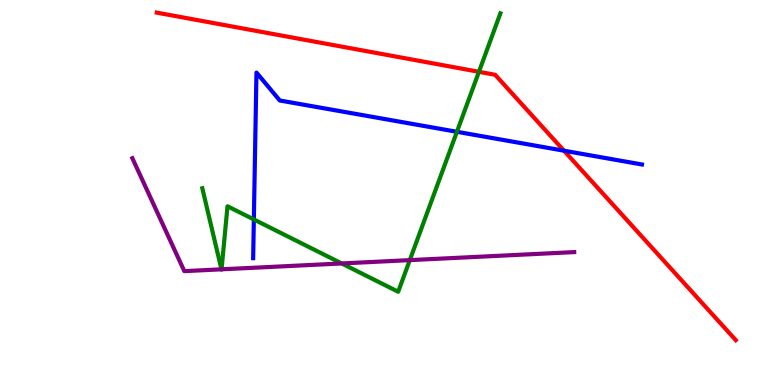[{'lines': ['blue', 'red'], 'intersections': [{'x': 7.28, 'y': 6.09}]}, {'lines': ['green', 'red'], 'intersections': [{'x': 6.18, 'y': 8.13}]}, {'lines': ['purple', 'red'], 'intersections': []}, {'lines': ['blue', 'green'], 'intersections': [{'x': 3.28, 'y': 4.3}, {'x': 5.9, 'y': 6.58}]}, {'lines': ['blue', 'purple'], 'intersections': []}, {'lines': ['green', 'purple'], 'intersections': [{'x': 2.86, 'y': 3.0}, {'x': 2.86, 'y': 3.0}, {'x': 4.41, 'y': 3.16}, {'x': 5.29, 'y': 3.24}]}]